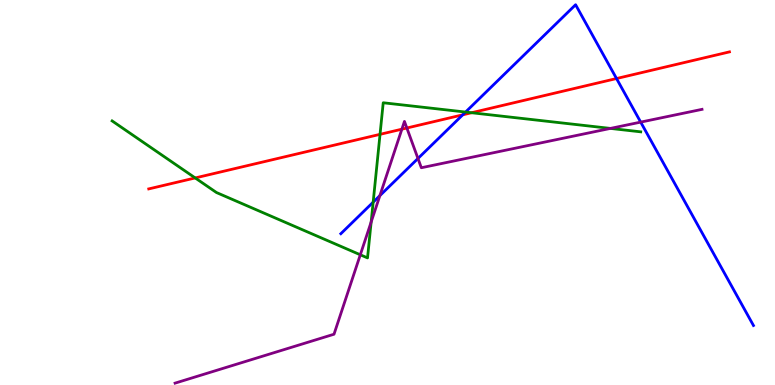[{'lines': ['blue', 'red'], 'intersections': [{'x': 5.97, 'y': 7.02}, {'x': 7.96, 'y': 7.96}]}, {'lines': ['green', 'red'], 'intersections': [{'x': 2.52, 'y': 5.38}, {'x': 4.9, 'y': 6.51}, {'x': 6.08, 'y': 7.07}]}, {'lines': ['purple', 'red'], 'intersections': [{'x': 5.19, 'y': 6.64}, {'x': 5.25, 'y': 6.68}]}, {'lines': ['blue', 'green'], 'intersections': [{'x': 4.82, 'y': 4.75}, {'x': 6.01, 'y': 7.09}]}, {'lines': ['blue', 'purple'], 'intersections': [{'x': 4.9, 'y': 4.92}, {'x': 5.39, 'y': 5.88}, {'x': 8.27, 'y': 6.83}]}, {'lines': ['green', 'purple'], 'intersections': [{'x': 4.65, 'y': 3.38}, {'x': 4.79, 'y': 4.23}, {'x': 7.88, 'y': 6.66}]}]